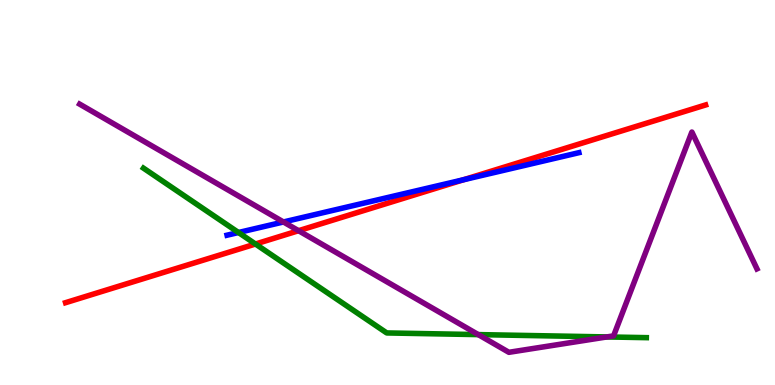[{'lines': ['blue', 'red'], 'intersections': [{'x': 5.98, 'y': 5.33}]}, {'lines': ['green', 'red'], 'intersections': [{'x': 3.3, 'y': 3.66}]}, {'lines': ['purple', 'red'], 'intersections': [{'x': 3.85, 'y': 4.01}]}, {'lines': ['blue', 'green'], 'intersections': [{'x': 3.08, 'y': 3.96}]}, {'lines': ['blue', 'purple'], 'intersections': [{'x': 3.66, 'y': 4.23}]}, {'lines': ['green', 'purple'], 'intersections': [{'x': 6.17, 'y': 1.31}, {'x': 7.83, 'y': 1.25}]}]